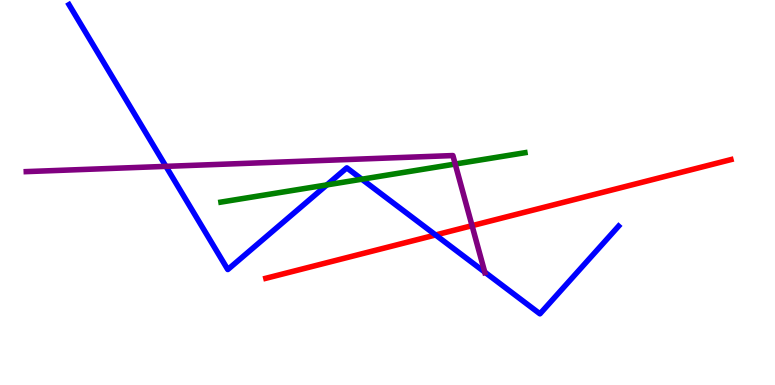[{'lines': ['blue', 'red'], 'intersections': [{'x': 5.62, 'y': 3.9}]}, {'lines': ['green', 'red'], 'intersections': []}, {'lines': ['purple', 'red'], 'intersections': [{'x': 6.09, 'y': 4.14}]}, {'lines': ['blue', 'green'], 'intersections': [{'x': 4.22, 'y': 5.2}, {'x': 4.67, 'y': 5.35}]}, {'lines': ['blue', 'purple'], 'intersections': [{'x': 2.14, 'y': 5.68}, {'x': 6.25, 'y': 2.93}]}, {'lines': ['green', 'purple'], 'intersections': [{'x': 5.87, 'y': 5.74}]}]